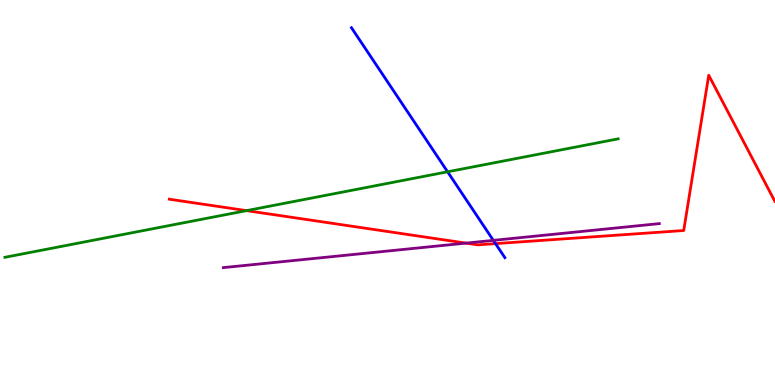[{'lines': ['blue', 'red'], 'intersections': [{'x': 6.39, 'y': 3.67}]}, {'lines': ['green', 'red'], 'intersections': [{'x': 3.18, 'y': 4.53}]}, {'lines': ['purple', 'red'], 'intersections': [{'x': 6.01, 'y': 3.69}]}, {'lines': ['blue', 'green'], 'intersections': [{'x': 5.78, 'y': 5.54}]}, {'lines': ['blue', 'purple'], 'intersections': [{'x': 6.37, 'y': 3.76}]}, {'lines': ['green', 'purple'], 'intersections': []}]